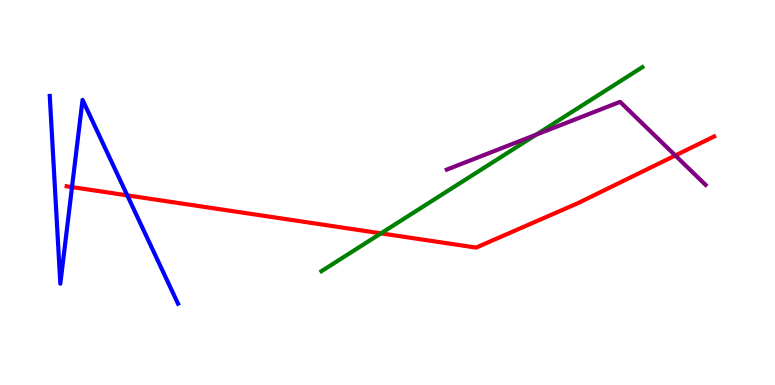[{'lines': ['blue', 'red'], 'intersections': [{'x': 0.929, 'y': 5.14}, {'x': 1.64, 'y': 4.93}]}, {'lines': ['green', 'red'], 'intersections': [{'x': 4.92, 'y': 3.94}]}, {'lines': ['purple', 'red'], 'intersections': [{'x': 8.71, 'y': 5.96}]}, {'lines': ['blue', 'green'], 'intersections': []}, {'lines': ['blue', 'purple'], 'intersections': []}, {'lines': ['green', 'purple'], 'intersections': [{'x': 6.92, 'y': 6.5}]}]